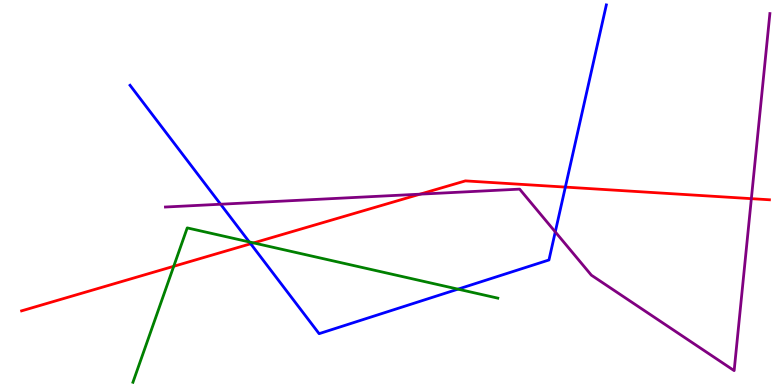[{'lines': ['blue', 'red'], 'intersections': [{'x': 3.23, 'y': 3.67}, {'x': 7.29, 'y': 5.14}]}, {'lines': ['green', 'red'], 'intersections': [{'x': 2.24, 'y': 3.08}, {'x': 3.27, 'y': 3.69}]}, {'lines': ['purple', 'red'], 'intersections': [{'x': 5.42, 'y': 4.96}, {'x': 9.69, 'y': 4.84}]}, {'lines': ['blue', 'green'], 'intersections': [{'x': 3.22, 'y': 3.72}, {'x': 5.91, 'y': 2.49}]}, {'lines': ['blue', 'purple'], 'intersections': [{'x': 2.85, 'y': 4.7}, {'x': 7.16, 'y': 3.98}]}, {'lines': ['green', 'purple'], 'intersections': []}]